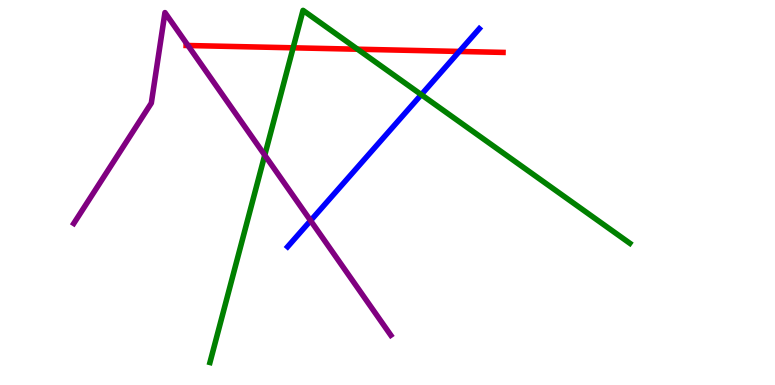[{'lines': ['blue', 'red'], 'intersections': [{'x': 5.93, 'y': 8.66}]}, {'lines': ['green', 'red'], 'intersections': [{'x': 3.78, 'y': 8.76}, {'x': 4.61, 'y': 8.72}]}, {'lines': ['purple', 'red'], 'intersections': [{'x': 2.43, 'y': 8.82}]}, {'lines': ['blue', 'green'], 'intersections': [{'x': 5.44, 'y': 7.54}]}, {'lines': ['blue', 'purple'], 'intersections': [{'x': 4.01, 'y': 4.27}]}, {'lines': ['green', 'purple'], 'intersections': [{'x': 3.42, 'y': 5.97}]}]